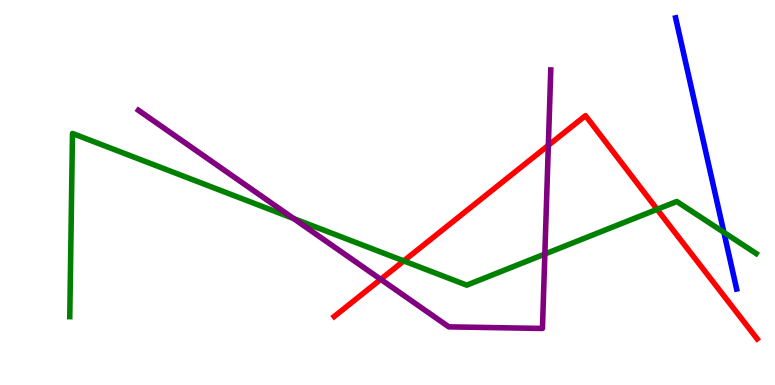[{'lines': ['blue', 'red'], 'intersections': []}, {'lines': ['green', 'red'], 'intersections': [{'x': 5.21, 'y': 3.22}, {'x': 8.48, 'y': 4.56}]}, {'lines': ['purple', 'red'], 'intersections': [{'x': 4.91, 'y': 2.74}, {'x': 7.08, 'y': 6.22}]}, {'lines': ['blue', 'green'], 'intersections': [{'x': 9.34, 'y': 3.96}]}, {'lines': ['blue', 'purple'], 'intersections': []}, {'lines': ['green', 'purple'], 'intersections': [{'x': 3.79, 'y': 4.32}, {'x': 7.03, 'y': 3.4}]}]